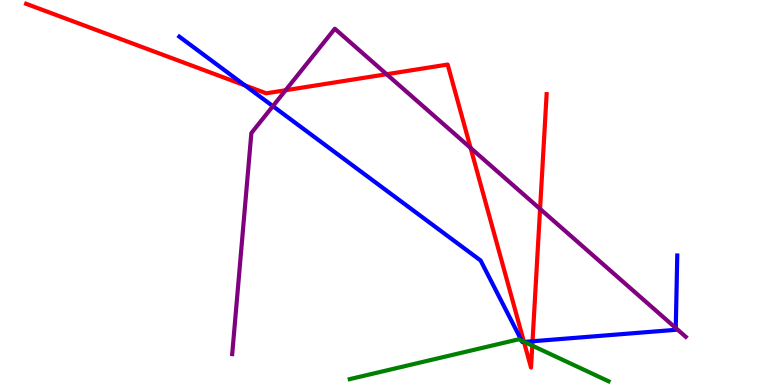[{'lines': ['blue', 'red'], 'intersections': [{'x': 3.16, 'y': 7.78}, {'x': 6.76, 'y': 1.12}, {'x': 6.87, 'y': 1.14}]}, {'lines': ['green', 'red'], 'intersections': [{'x': 6.76, 'y': 1.12}, {'x': 6.87, 'y': 1.02}]}, {'lines': ['purple', 'red'], 'intersections': [{'x': 3.69, 'y': 7.66}, {'x': 4.99, 'y': 8.07}, {'x': 6.07, 'y': 6.16}, {'x': 6.97, 'y': 4.57}]}, {'lines': ['blue', 'green'], 'intersections': [{'x': 6.73, 'y': 1.15}, {'x': 6.77, 'y': 1.12}]}, {'lines': ['blue', 'purple'], 'intersections': [{'x': 3.52, 'y': 7.24}, {'x': 8.72, 'y': 1.48}]}, {'lines': ['green', 'purple'], 'intersections': []}]